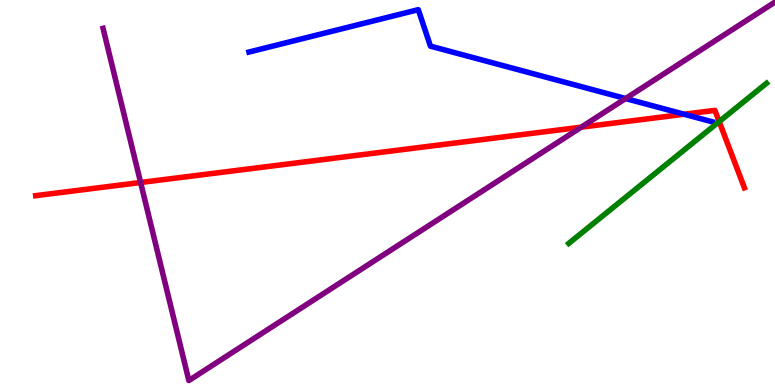[{'lines': ['blue', 'red'], 'intersections': [{'x': 8.83, 'y': 7.03}]}, {'lines': ['green', 'red'], 'intersections': [{'x': 9.28, 'y': 6.84}]}, {'lines': ['purple', 'red'], 'intersections': [{'x': 1.81, 'y': 5.26}, {'x': 7.5, 'y': 6.7}]}, {'lines': ['blue', 'green'], 'intersections': []}, {'lines': ['blue', 'purple'], 'intersections': [{'x': 8.07, 'y': 7.44}]}, {'lines': ['green', 'purple'], 'intersections': []}]